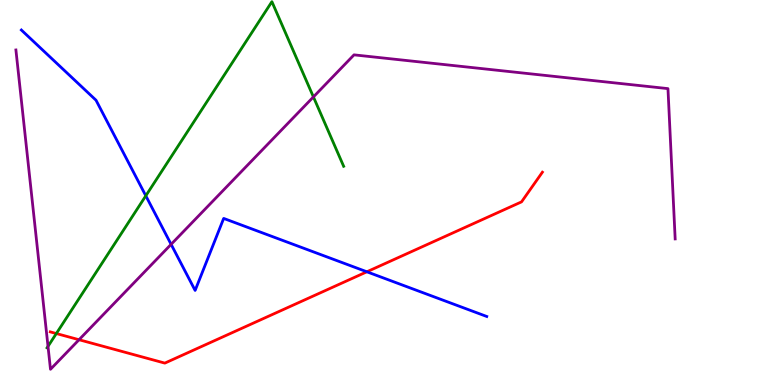[{'lines': ['blue', 'red'], 'intersections': [{'x': 4.73, 'y': 2.94}]}, {'lines': ['green', 'red'], 'intersections': [{'x': 0.727, 'y': 1.34}]}, {'lines': ['purple', 'red'], 'intersections': [{'x': 1.02, 'y': 1.18}]}, {'lines': ['blue', 'green'], 'intersections': [{'x': 1.88, 'y': 4.91}]}, {'lines': ['blue', 'purple'], 'intersections': [{'x': 2.21, 'y': 3.65}]}, {'lines': ['green', 'purple'], 'intersections': [{'x': 0.619, 'y': 1.0}, {'x': 4.04, 'y': 7.48}]}]